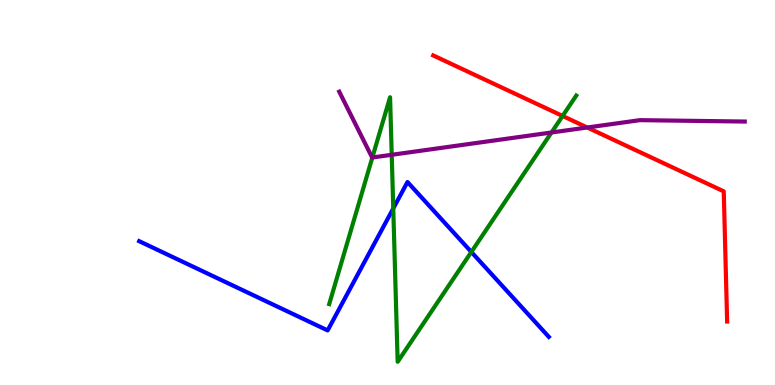[{'lines': ['blue', 'red'], 'intersections': []}, {'lines': ['green', 'red'], 'intersections': [{'x': 7.26, 'y': 6.99}]}, {'lines': ['purple', 'red'], 'intersections': [{'x': 7.58, 'y': 6.69}]}, {'lines': ['blue', 'green'], 'intersections': [{'x': 5.07, 'y': 4.59}, {'x': 6.08, 'y': 3.46}]}, {'lines': ['blue', 'purple'], 'intersections': []}, {'lines': ['green', 'purple'], 'intersections': [{'x': 4.8, 'y': 5.91}, {'x': 5.05, 'y': 5.98}, {'x': 7.12, 'y': 6.56}]}]